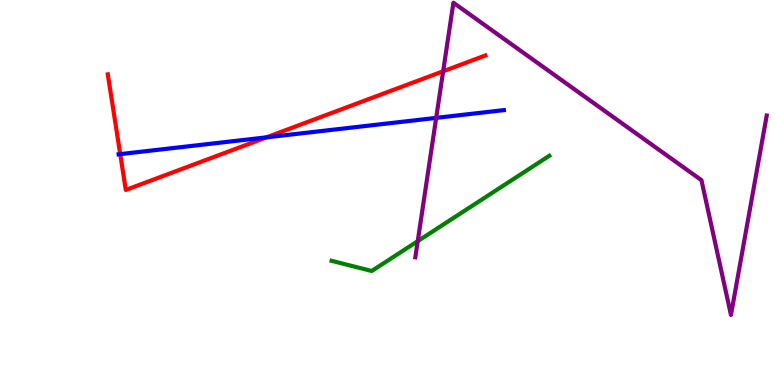[{'lines': ['blue', 'red'], 'intersections': [{'x': 1.55, 'y': 6.0}, {'x': 3.44, 'y': 6.43}]}, {'lines': ['green', 'red'], 'intersections': []}, {'lines': ['purple', 'red'], 'intersections': [{'x': 5.72, 'y': 8.15}]}, {'lines': ['blue', 'green'], 'intersections': []}, {'lines': ['blue', 'purple'], 'intersections': [{'x': 5.63, 'y': 6.94}]}, {'lines': ['green', 'purple'], 'intersections': [{'x': 5.39, 'y': 3.74}]}]